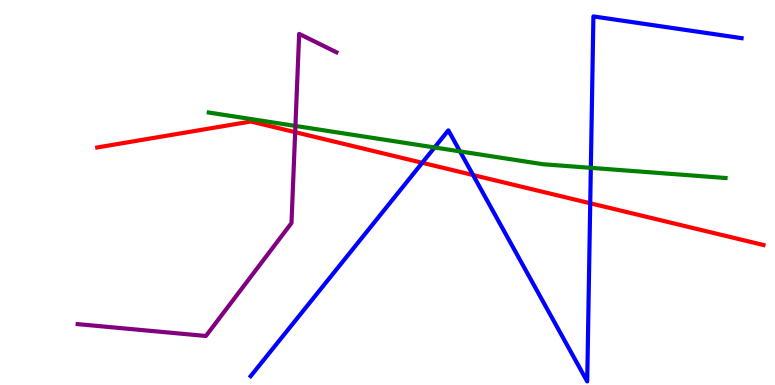[{'lines': ['blue', 'red'], 'intersections': [{'x': 5.45, 'y': 5.77}, {'x': 6.1, 'y': 5.45}, {'x': 7.62, 'y': 4.72}]}, {'lines': ['green', 'red'], 'intersections': []}, {'lines': ['purple', 'red'], 'intersections': [{'x': 3.81, 'y': 6.57}]}, {'lines': ['blue', 'green'], 'intersections': [{'x': 5.61, 'y': 6.17}, {'x': 5.94, 'y': 6.07}, {'x': 7.62, 'y': 5.64}]}, {'lines': ['blue', 'purple'], 'intersections': []}, {'lines': ['green', 'purple'], 'intersections': [{'x': 3.81, 'y': 6.73}]}]